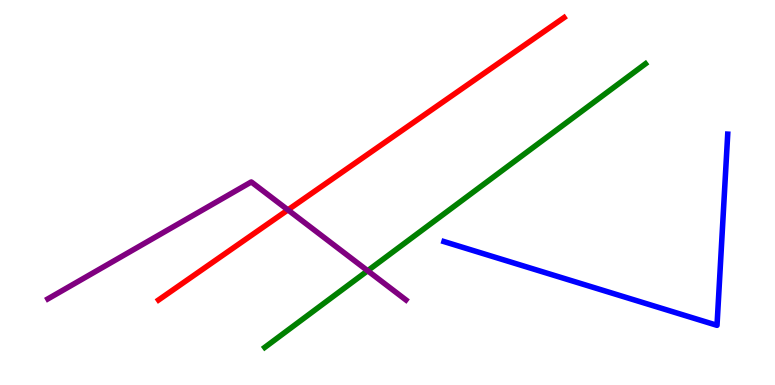[{'lines': ['blue', 'red'], 'intersections': []}, {'lines': ['green', 'red'], 'intersections': []}, {'lines': ['purple', 'red'], 'intersections': [{'x': 3.72, 'y': 4.55}]}, {'lines': ['blue', 'green'], 'intersections': []}, {'lines': ['blue', 'purple'], 'intersections': []}, {'lines': ['green', 'purple'], 'intersections': [{'x': 4.74, 'y': 2.97}]}]